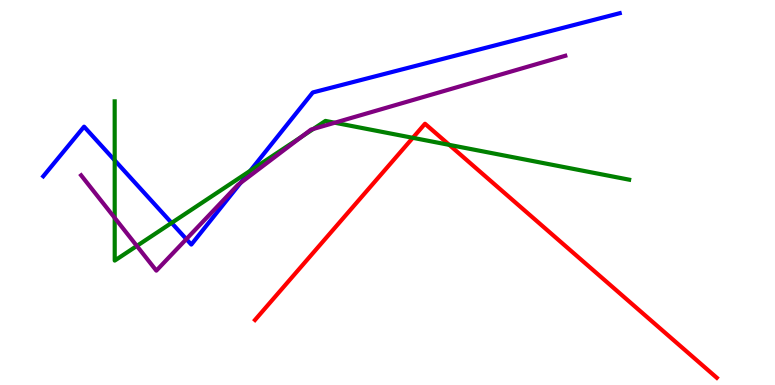[{'lines': ['blue', 'red'], 'intersections': []}, {'lines': ['green', 'red'], 'intersections': [{'x': 5.33, 'y': 6.42}, {'x': 5.8, 'y': 6.24}]}, {'lines': ['purple', 'red'], 'intersections': []}, {'lines': ['blue', 'green'], 'intersections': [{'x': 1.48, 'y': 5.84}, {'x': 2.21, 'y': 4.21}, {'x': 3.23, 'y': 5.56}]}, {'lines': ['blue', 'purple'], 'intersections': [{'x': 2.4, 'y': 3.79}, {'x': 3.1, 'y': 5.25}]}, {'lines': ['green', 'purple'], 'intersections': [{'x': 1.48, 'y': 4.34}, {'x': 1.77, 'y': 3.61}, {'x': 3.89, 'y': 6.45}, {'x': 4.04, 'y': 6.65}, {'x': 4.32, 'y': 6.81}]}]